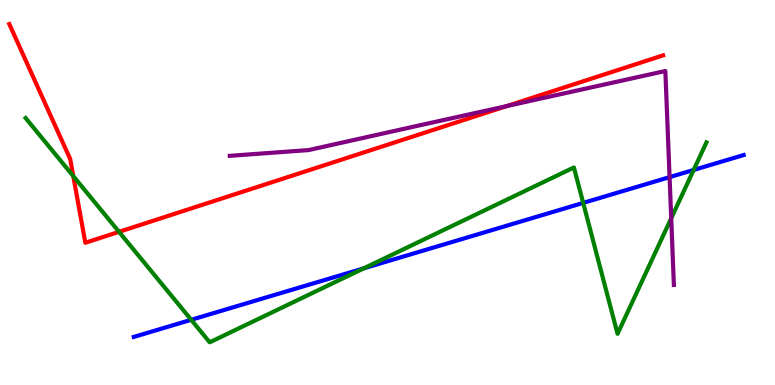[{'lines': ['blue', 'red'], 'intersections': []}, {'lines': ['green', 'red'], 'intersections': [{'x': 0.946, 'y': 5.43}, {'x': 1.54, 'y': 3.98}]}, {'lines': ['purple', 'red'], 'intersections': [{'x': 6.54, 'y': 7.25}]}, {'lines': ['blue', 'green'], 'intersections': [{'x': 2.47, 'y': 1.69}, {'x': 4.69, 'y': 3.03}, {'x': 7.53, 'y': 4.73}, {'x': 8.95, 'y': 5.59}]}, {'lines': ['blue', 'purple'], 'intersections': [{'x': 8.64, 'y': 5.4}]}, {'lines': ['green', 'purple'], 'intersections': [{'x': 8.66, 'y': 4.33}]}]